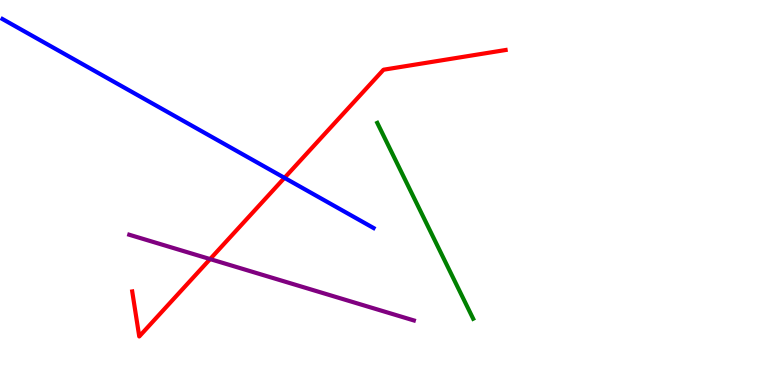[{'lines': ['blue', 'red'], 'intersections': [{'x': 3.67, 'y': 5.38}]}, {'lines': ['green', 'red'], 'intersections': []}, {'lines': ['purple', 'red'], 'intersections': [{'x': 2.71, 'y': 3.27}]}, {'lines': ['blue', 'green'], 'intersections': []}, {'lines': ['blue', 'purple'], 'intersections': []}, {'lines': ['green', 'purple'], 'intersections': []}]